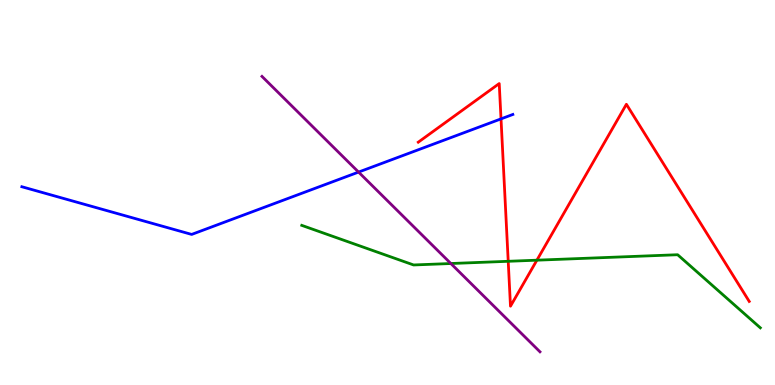[{'lines': ['blue', 'red'], 'intersections': [{'x': 6.46, 'y': 6.91}]}, {'lines': ['green', 'red'], 'intersections': [{'x': 6.56, 'y': 3.21}, {'x': 6.93, 'y': 3.24}]}, {'lines': ['purple', 'red'], 'intersections': []}, {'lines': ['blue', 'green'], 'intersections': []}, {'lines': ['blue', 'purple'], 'intersections': [{'x': 4.63, 'y': 5.53}]}, {'lines': ['green', 'purple'], 'intersections': [{'x': 5.82, 'y': 3.16}]}]